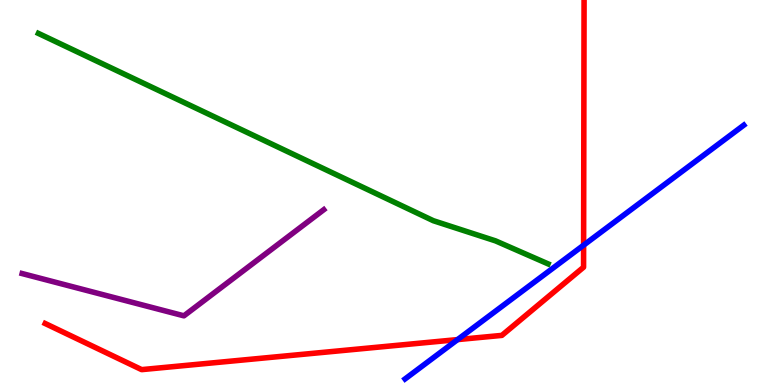[{'lines': ['blue', 'red'], 'intersections': [{'x': 5.9, 'y': 1.18}, {'x': 7.53, 'y': 3.63}]}, {'lines': ['green', 'red'], 'intersections': []}, {'lines': ['purple', 'red'], 'intersections': []}, {'lines': ['blue', 'green'], 'intersections': []}, {'lines': ['blue', 'purple'], 'intersections': []}, {'lines': ['green', 'purple'], 'intersections': []}]